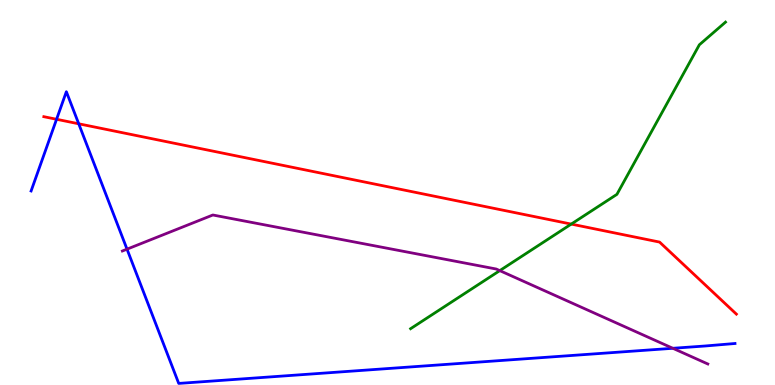[{'lines': ['blue', 'red'], 'intersections': [{'x': 0.73, 'y': 6.9}, {'x': 1.02, 'y': 6.78}]}, {'lines': ['green', 'red'], 'intersections': [{'x': 7.37, 'y': 4.18}]}, {'lines': ['purple', 'red'], 'intersections': []}, {'lines': ['blue', 'green'], 'intersections': []}, {'lines': ['blue', 'purple'], 'intersections': [{'x': 1.64, 'y': 3.53}, {'x': 8.68, 'y': 0.954}]}, {'lines': ['green', 'purple'], 'intersections': [{'x': 6.45, 'y': 2.97}]}]